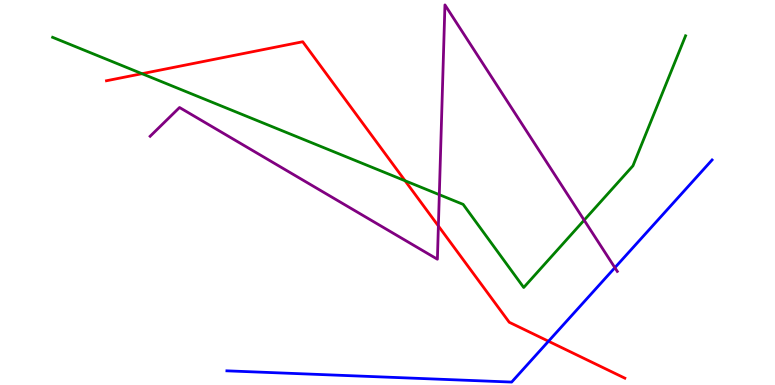[{'lines': ['blue', 'red'], 'intersections': [{'x': 7.08, 'y': 1.14}]}, {'lines': ['green', 'red'], 'intersections': [{'x': 1.83, 'y': 8.09}, {'x': 5.23, 'y': 5.31}]}, {'lines': ['purple', 'red'], 'intersections': [{'x': 5.66, 'y': 4.13}]}, {'lines': ['blue', 'green'], 'intersections': []}, {'lines': ['blue', 'purple'], 'intersections': [{'x': 7.93, 'y': 3.05}]}, {'lines': ['green', 'purple'], 'intersections': [{'x': 5.67, 'y': 4.94}, {'x': 7.54, 'y': 4.28}]}]